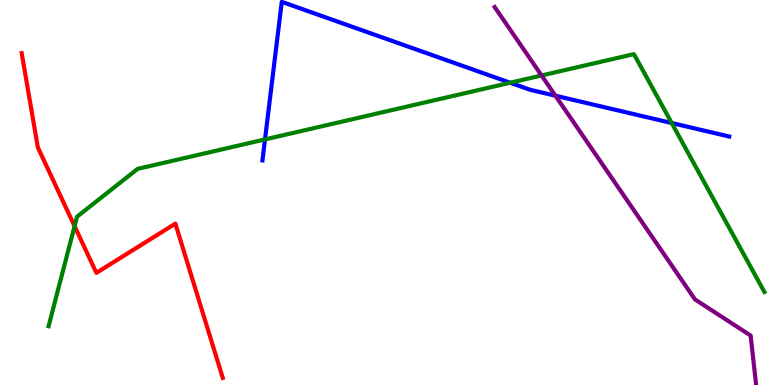[{'lines': ['blue', 'red'], 'intersections': []}, {'lines': ['green', 'red'], 'intersections': [{'x': 0.962, 'y': 4.13}]}, {'lines': ['purple', 'red'], 'intersections': []}, {'lines': ['blue', 'green'], 'intersections': [{'x': 3.42, 'y': 6.38}, {'x': 6.58, 'y': 7.85}, {'x': 8.67, 'y': 6.8}]}, {'lines': ['blue', 'purple'], 'intersections': [{'x': 7.17, 'y': 7.51}]}, {'lines': ['green', 'purple'], 'intersections': [{'x': 6.99, 'y': 8.04}]}]